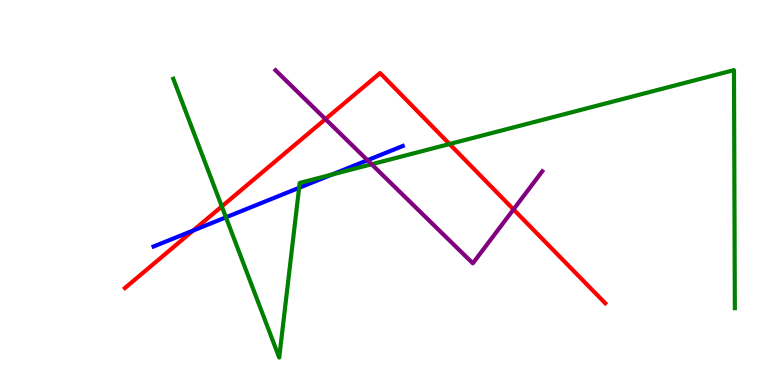[{'lines': ['blue', 'red'], 'intersections': [{'x': 2.49, 'y': 4.01}]}, {'lines': ['green', 'red'], 'intersections': [{'x': 2.86, 'y': 4.64}, {'x': 5.8, 'y': 6.26}]}, {'lines': ['purple', 'red'], 'intersections': [{'x': 4.2, 'y': 6.91}, {'x': 6.63, 'y': 4.56}]}, {'lines': ['blue', 'green'], 'intersections': [{'x': 2.92, 'y': 4.36}, {'x': 3.86, 'y': 5.12}, {'x': 4.28, 'y': 5.47}]}, {'lines': ['blue', 'purple'], 'intersections': [{'x': 4.74, 'y': 5.84}]}, {'lines': ['green', 'purple'], 'intersections': [{'x': 4.79, 'y': 5.73}]}]